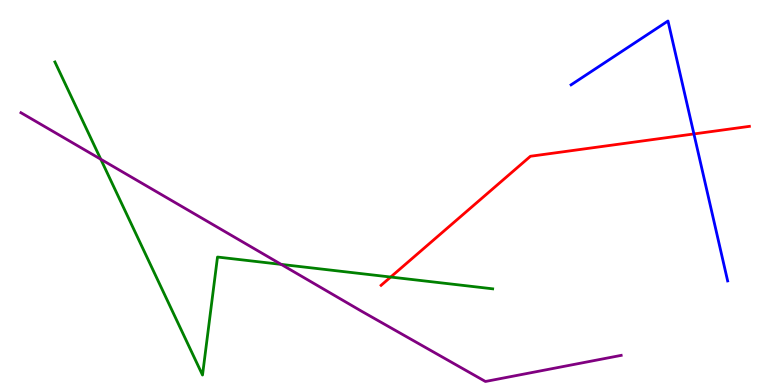[{'lines': ['blue', 'red'], 'intersections': [{'x': 8.95, 'y': 6.52}]}, {'lines': ['green', 'red'], 'intersections': [{'x': 5.04, 'y': 2.8}]}, {'lines': ['purple', 'red'], 'intersections': []}, {'lines': ['blue', 'green'], 'intersections': []}, {'lines': ['blue', 'purple'], 'intersections': []}, {'lines': ['green', 'purple'], 'intersections': [{'x': 1.3, 'y': 5.86}, {'x': 3.63, 'y': 3.13}]}]